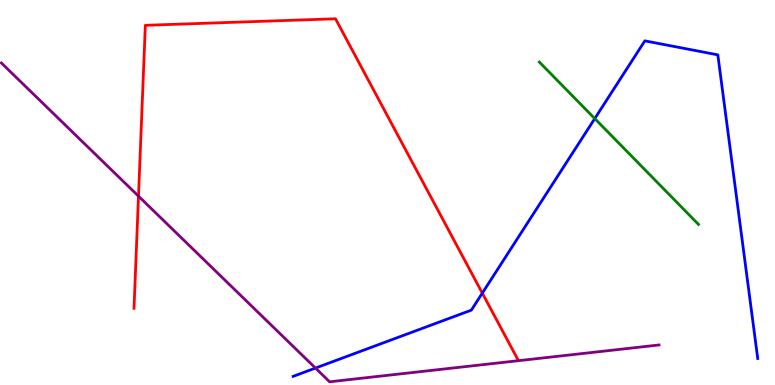[{'lines': ['blue', 'red'], 'intersections': [{'x': 6.22, 'y': 2.39}]}, {'lines': ['green', 'red'], 'intersections': []}, {'lines': ['purple', 'red'], 'intersections': [{'x': 1.79, 'y': 4.9}]}, {'lines': ['blue', 'green'], 'intersections': [{'x': 7.67, 'y': 6.92}]}, {'lines': ['blue', 'purple'], 'intersections': [{'x': 4.07, 'y': 0.44}]}, {'lines': ['green', 'purple'], 'intersections': []}]